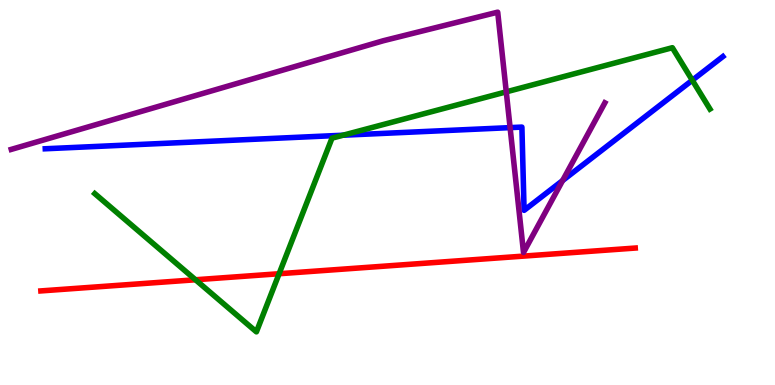[{'lines': ['blue', 'red'], 'intersections': []}, {'lines': ['green', 'red'], 'intersections': [{'x': 2.52, 'y': 2.73}, {'x': 3.6, 'y': 2.89}]}, {'lines': ['purple', 'red'], 'intersections': []}, {'lines': ['blue', 'green'], 'intersections': [{'x': 4.43, 'y': 6.49}, {'x': 8.93, 'y': 7.92}]}, {'lines': ['blue', 'purple'], 'intersections': [{'x': 6.58, 'y': 6.69}, {'x': 7.26, 'y': 5.31}]}, {'lines': ['green', 'purple'], 'intersections': [{'x': 6.53, 'y': 7.61}]}]